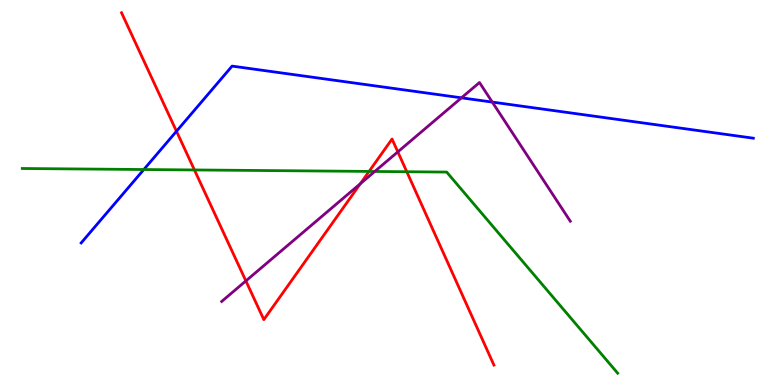[{'lines': ['blue', 'red'], 'intersections': [{'x': 2.28, 'y': 6.59}]}, {'lines': ['green', 'red'], 'intersections': [{'x': 2.51, 'y': 5.59}, {'x': 4.76, 'y': 5.55}, {'x': 5.25, 'y': 5.54}]}, {'lines': ['purple', 'red'], 'intersections': [{'x': 3.17, 'y': 2.7}, {'x': 4.65, 'y': 5.23}, {'x': 5.13, 'y': 6.06}]}, {'lines': ['blue', 'green'], 'intersections': [{'x': 1.86, 'y': 5.6}]}, {'lines': ['blue', 'purple'], 'intersections': [{'x': 5.95, 'y': 7.46}, {'x': 6.35, 'y': 7.35}]}, {'lines': ['green', 'purple'], 'intersections': [{'x': 4.84, 'y': 5.55}]}]